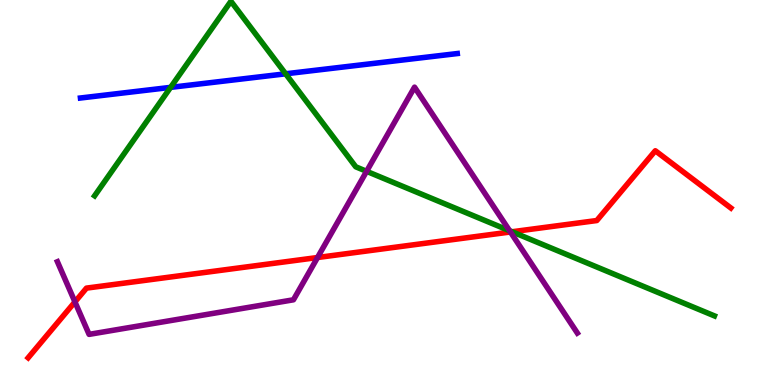[{'lines': ['blue', 'red'], 'intersections': []}, {'lines': ['green', 'red'], 'intersections': [{'x': 6.61, 'y': 3.98}]}, {'lines': ['purple', 'red'], 'intersections': [{'x': 0.967, 'y': 2.16}, {'x': 4.1, 'y': 3.31}, {'x': 6.59, 'y': 3.97}]}, {'lines': ['blue', 'green'], 'intersections': [{'x': 2.2, 'y': 7.73}, {'x': 3.69, 'y': 8.08}]}, {'lines': ['blue', 'purple'], 'intersections': []}, {'lines': ['green', 'purple'], 'intersections': [{'x': 4.73, 'y': 5.55}, {'x': 6.58, 'y': 4.01}]}]